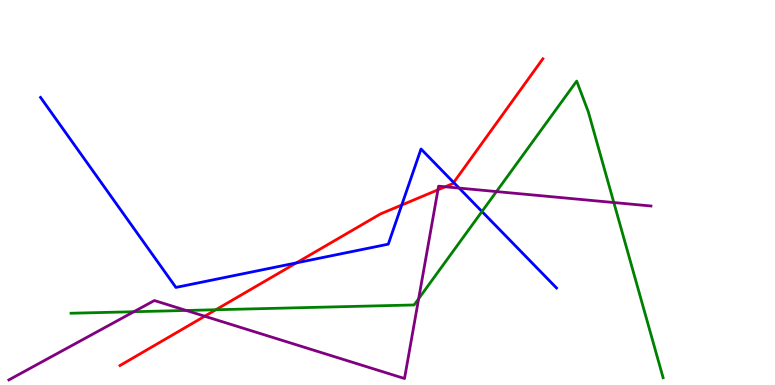[{'lines': ['blue', 'red'], 'intersections': [{'x': 3.82, 'y': 3.17}, {'x': 5.18, 'y': 4.67}, {'x': 5.85, 'y': 5.26}]}, {'lines': ['green', 'red'], 'intersections': [{'x': 2.79, 'y': 1.95}]}, {'lines': ['purple', 'red'], 'intersections': [{'x': 2.64, 'y': 1.79}, {'x': 5.65, 'y': 5.07}, {'x': 5.74, 'y': 5.15}]}, {'lines': ['blue', 'green'], 'intersections': [{'x': 6.22, 'y': 4.51}]}, {'lines': ['blue', 'purple'], 'intersections': [{'x': 5.92, 'y': 5.11}]}, {'lines': ['green', 'purple'], 'intersections': [{'x': 1.73, 'y': 1.9}, {'x': 2.4, 'y': 1.94}, {'x': 5.4, 'y': 2.24}, {'x': 6.41, 'y': 5.02}, {'x': 7.92, 'y': 4.74}]}]